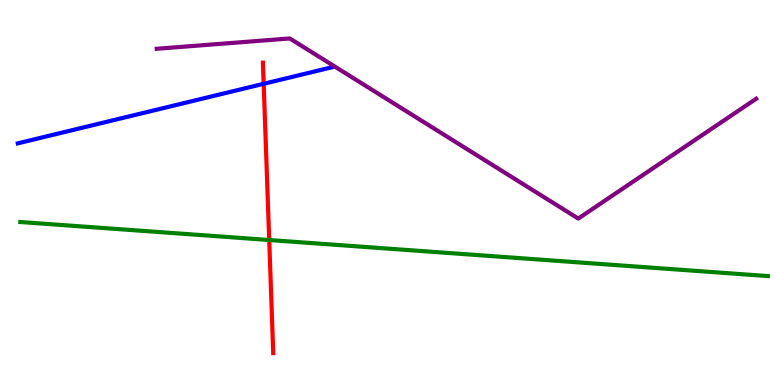[{'lines': ['blue', 'red'], 'intersections': [{'x': 3.4, 'y': 7.82}]}, {'lines': ['green', 'red'], 'intersections': [{'x': 3.47, 'y': 3.77}]}, {'lines': ['purple', 'red'], 'intersections': []}, {'lines': ['blue', 'green'], 'intersections': []}, {'lines': ['blue', 'purple'], 'intersections': []}, {'lines': ['green', 'purple'], 'intersections': []}]